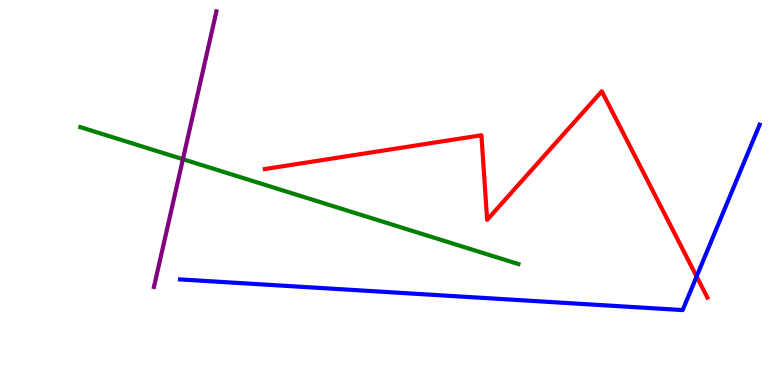[{'lines': ['blue', 'red'], 'intersections': [{'x': 8.99, 'y': 2.82}]}, {'lines': ['green', 'red'], 'intersections': []}, {'lines': ['purple', 'red'], 'intersections': []}, {'lines': ['blue', 'green'], 'intersections': []}, {'lines': ['blue', 'purple'], 'intersections': []}, {'lines': ['green', 'purple'], 'intersections': [{'x': 2.36, 'y': 5.87}]}]